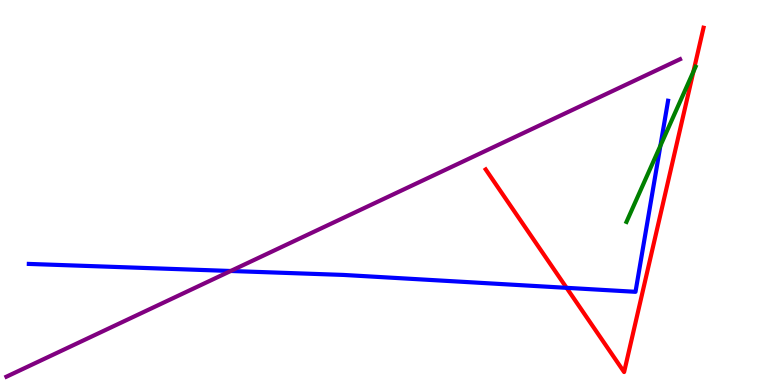[{'lines': ['blue', 'red'], 'intersections': [{'x': 7.31, 'y': 2.52}]}, {'lines': ['green', 'red'], 'intersections': [{'x': 8.95, 'y': 8.14}]}, {'lines': ['purple', 'red'], 'intersections': []}, {'lines': ['blue', 'green'], 'intersections': [{'x': 8.52, 'y': 6.21}]}, {'lines': ['blue', 'purple'], 'intersections': [{'x': 2.98, 'y': 2.96}]}, {'lines': ['green', 'purple'], 'intersections': []}]